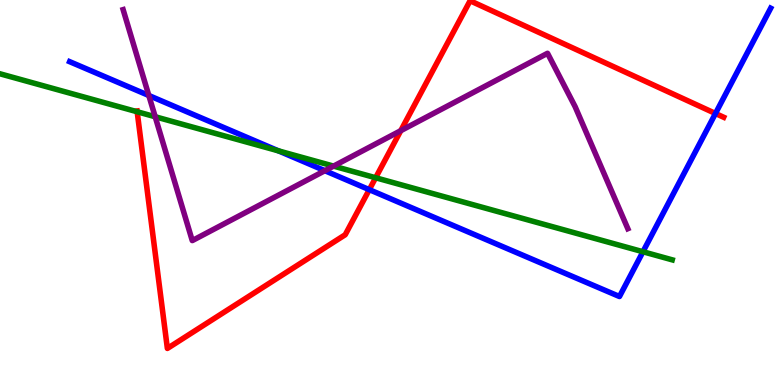[{'lines': ['blue', 'red'], 'intersections': [{'x': 4.76, 'y': 5.07}, {'x': 9.23, 'y': 7.05}]}, {'lines': ['green', 'red'], 'intersections': [{'x': 1.77, 'y': 7.1}, {'x': 4.85, 'y': 5.38}]}, {'lines': ['purple', 'red'], 'intersections': [{'x': 5.17, 'y': 6.61}]}, {'lines': ['blue', 'green'], 'intersections': [{'x': 3.59, 'y': 6.08}, {'x': 8.3, 'y': 3.46}]}, {'lines': ['blue', 'purple'], 'intersections': [{'x': 1.92, 'y': 7.52}, {'x': 4.19, 'y': 5.57}]}, {'lines': ['green', 'purple'], 'intersections': [{'x': 2.0, 'y': 6.97}, {'x': 4.3, 'y': 5.69}]}]